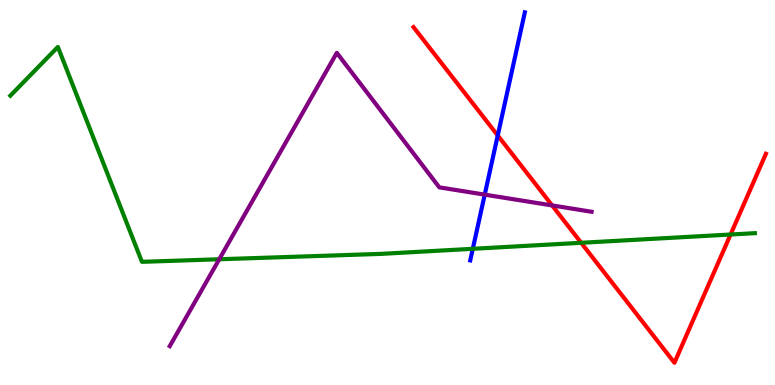[{'lines': ['blue', 'red'], 'intersections': [{'x': 6.42, 'y': 6.48}]}, {'lines': ['green', 'red'], 'intersections': [{'x': 7.5, 'y': 3.69}, {'x': 9.43, 'y': 3.91}]}, {'lines': ['purple', 'red'], 'intersections': [{'x': 7.12, 'y': 4.66}]}, {'lines': ['blue', 'green'], 'intersections': [{'x': 6.1, 'y': 3.54}]}, {'lines': ['blue', 'purple'], 'intersections': [{'x': 6.25, 'y': 4.94}]}, {'lines': ['green', 'purple'], 'intersections': [{'x': 2.83, 'y': 3.27}]}]